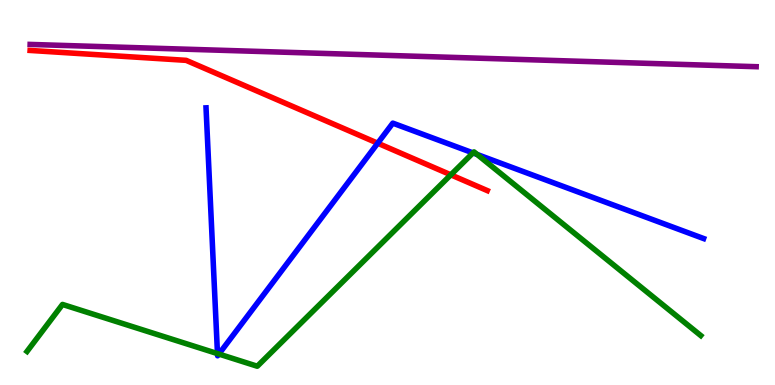[{'lines': ['blue', 'red'], 'intersections': [{'x': 4.87, 'y': 6.28}]}, {'lines': ['green', 'red'], 'intersections': [{'x': 5.82, 'y': 5.46}]}, {'lines': ['purple', 'red'], 'intersections': []}, {'lines': ['blue', 'green'], 'intersections': [{'x': 2.81, 'y': 0.815}, {'x': 2.82, 'y': 0.804}, {'x': 6.1, 'y': 6.03}, {'x': 6.16, 'y': 5.99}]}, {'lines': ['blue', 'purple'], 'intersections': []}, {'lines': ['green', 'purple'], 'intersections': []}]